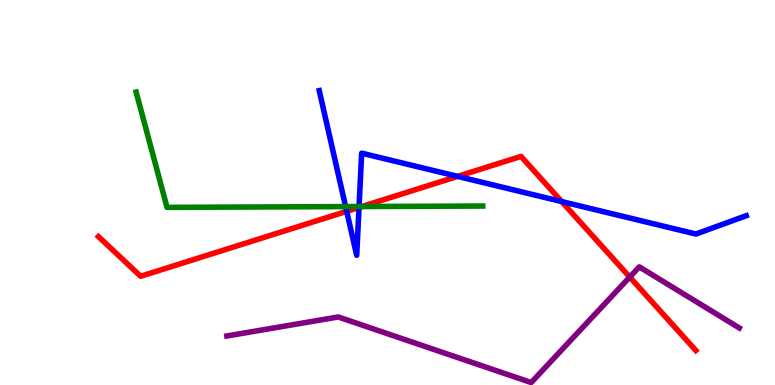[{'lines': ['blue', 'red'], 'intersections': [{'x': 4.47, 'y': 4.51}, {'x': 4.63, 'y': 4.61}, {'x': 5.9, 'y': 5.42}, {'x': 7.25, 'y': 4.76}]}, {'lines': ['green', 'red'], 'intersections': [{'x': 4.67, 'y': 4.64}]}, {'lines': ['purple', 'red'], 'intersections': [{'x': 8.13, 'y': 2.8}]}, {'lines': ['blue', 'green'], 'intersections': [{'x': 4.46, 'y': 4.63}, {'x': 4.63, 'y': 4.64}]}, {'lines': ['blue', 'purple'], 'intersections': []}, {'lines': ['green', 'purple'], 'intersections': []}]